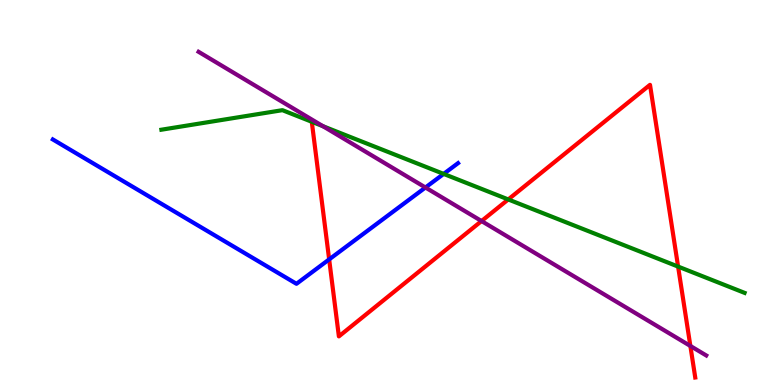[{'lines': ['blue', 'red'], 'intersections': [{'x': 4.25, 'y': 3.26}]}, {'lines': ['green', 'red'], 'intersections': [{'x': 6.56, 'y': 4.82}, {'x': 8.75, 'y': 3.08}]}, {'lines': ['purple', 'red'], 'intersections': [{'x': 6.21, 'y': 4.26}, {'x': 8.91, 'y': 1.01}]}, {'lines': ['blue', 'green'], 'intersections': [{'x': 5.72, 'y': 5.48}]}, {'lines': ['blue', 'purple'], 'intersections': [{'x': 5.49, 'y': 5.13}]}, {'lines': ['green', 'purple'], 'intersections': [{'x': 4.17, 'y': 6.72}]}]